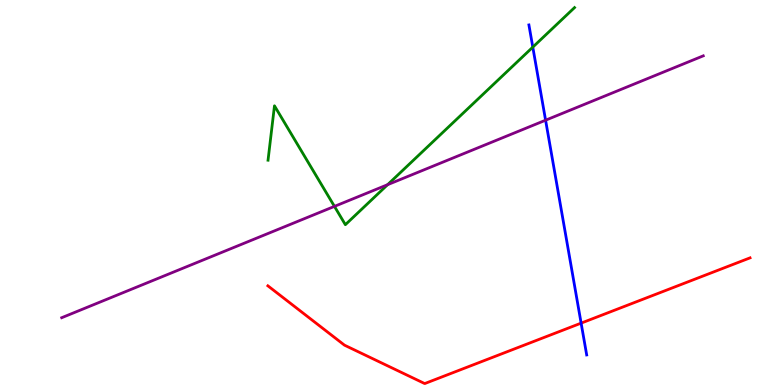[{'lines': ['blue', 'red'], 'intersections': [{'x': 7.5, 'y': 1.61}]}, {'lines': ['green', 'red'], 'intersections': []}, {'lines': ['purple', 'red'], 'intersections': []}, {'lines': ['blue', 'green'], 'intersections': [{'x': 6.87, 'y': 8.78}]}, {'lines': ['blue', 'purple'], 'intersections': [{'x': 7.04, 'y': 6.88}]}, {'lines': ['green', 'purple'], 'intersections': [{'x': 4.32, 'y': 4.64}, {'x': 5.0, 'y': 5.2}]}]